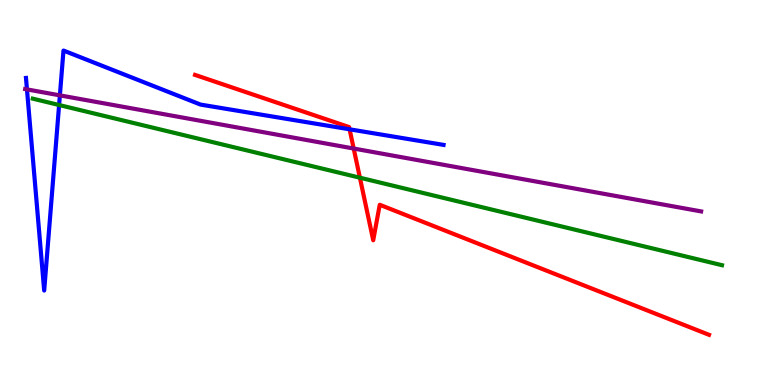[{'lines': ['blue', 'red'], 'intersections': [{'x': 4.51, 'y': 6.64}]}, {'lines': ['green', 'red'], 'intersections': [{'x': 4.64, 'y': 5.38}]}, {'lines': ['purple', 'red'], 'intersections': [{'x': 4.56, 'y': 6.14}]}, {'lines': ['blue', 'green'], 'intersections': [{'x': 0.763, 'y': 7.27}]}, {'lines': ['blue', 'purple'], 'intersections': [{'x': 0.348, 'y': 7.68}, {'x': 0.773, 'y': 7.52}]}, {'lines': ['green', 'purple'], 'intersections': []}]